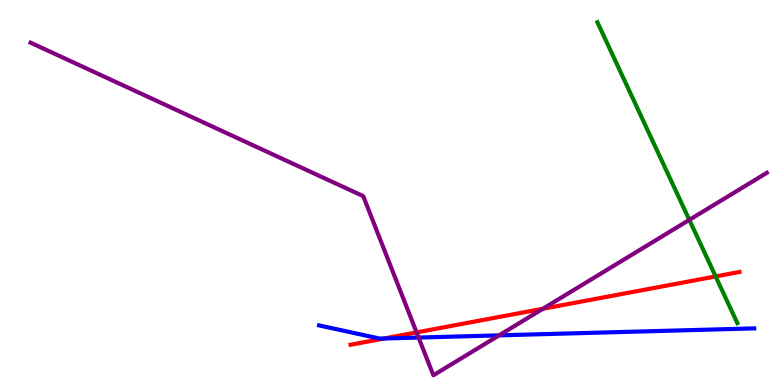[{'lines': ['blue', 'red'], 'intersections': [{'x': 4.95, 'y': 1.21}]}, {'lines': ['green', 'red'], 'intersections': [{'x': 9.23, 'y': 2.82}]}, {'lines': ['purple', 'red'], 'intersections': [{'x': 5.38, 'y': 1.37}, {'x': 7.01, 'y': 1.98}]}, {'lines': ['blue', 'green'], 'intersections': []}, {'lines': ['blue', 'purple'], 'intersections': [{'x': 5.4, 'y': 1.23}, {'x': 6.44, 'y': 1.29}]}, {'lines': ['green', 'purple'], 'intersections': [{'x': 8.89, 'y': 4.29}]}]